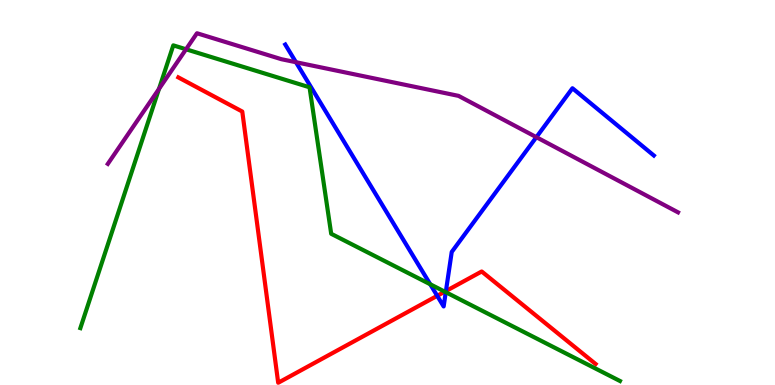[{'lines': ['blue', 'red'], 'intersections': [{'x': 5.64, 'y': 2.32}, {'x': 5.75, 'y': 2.44}]}, {'lines': ['green', 'red'], 'intersections': [{'x': 5.74, 'y': 2.42}]}, {'lines': ['purple', 'red'], 'intersections': []}, {'lines': ['blue', 'green'], 'intersections': [{'x': 5.55, 'y': 2.62}, {'x': 5.75, 'y': 2.41}]}, {'lines': ['blue', 'purple'], 'intersections': [{'x': 3.82, 'y': 8.38}, {'x': 6.92, 'y': 6.44}]}, {'lines': ['green', 'purple'], 'intersections': [{'x': 2.05, 'y': 7.69}, {'x': 2.4, 'y': 8.72}]}]